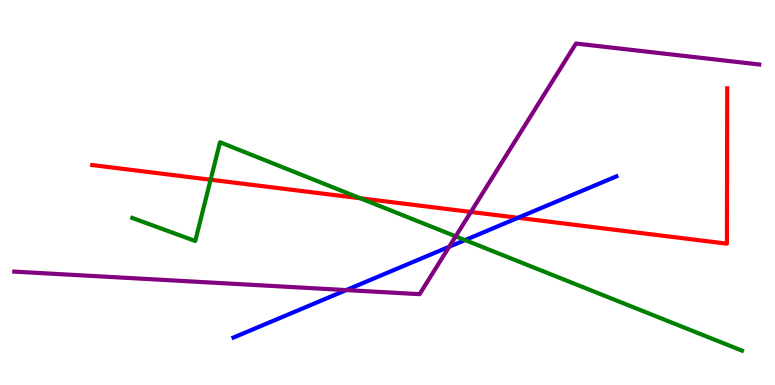[{'lines': ['blue', 'red'], 'intersections': [{'x': 6.68, 'y': 4.34}]}, {'lines': ['green', 'red'], 'intersections': [{'x': 2.72, 'y': 5.33}, {'x': 4.65, 'y': 4.85}]}, {'lines': ['purple', 'red'], 'intersections': [{'x': 6.08, 'y': 4.49}]}, {'lines': ['blue', 'green'], 'intersections': [{'x': 6.0, 'y': 3.76}]}, {'lines': ['blue', 'purple'], 'intersections': [{'x': 4.47, 'y': 2.47}, {'x': 5.8, 'y': 3.59}]}, {'lines': ['green', 'purple'], 'intersections': [{'x': 5.88, 'y': 3.86}]}]